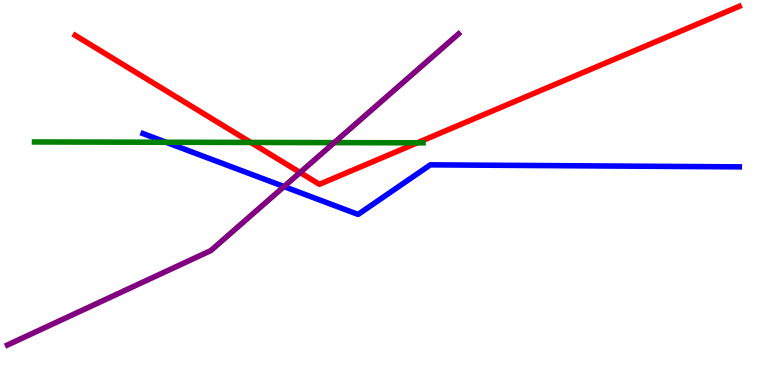[{'lines': ['blue', 'red'], 'intersections': []}, {'lines': ['green', 'red'], 'intersections': [{'x': 3.24, 'y': 6.3}, {'x': 5.38, 'y': 6.29}]}, {'lines': ['purple', 'red'], 'intersections': [{'x': 3.87, 'y': 5.52}]}, {'lines': ['blue', 'green'], 'intersections': [{'x': 2.14, 'y': 6.31}]}, {'lines': ['blue', 'purple'], 'intersections': [{'x': 3.66, 'y': 5.15}]}, {'lines': ['green', 'purple'], 'intersections': [{'x': 4.31, 'y': 6.3}]}]